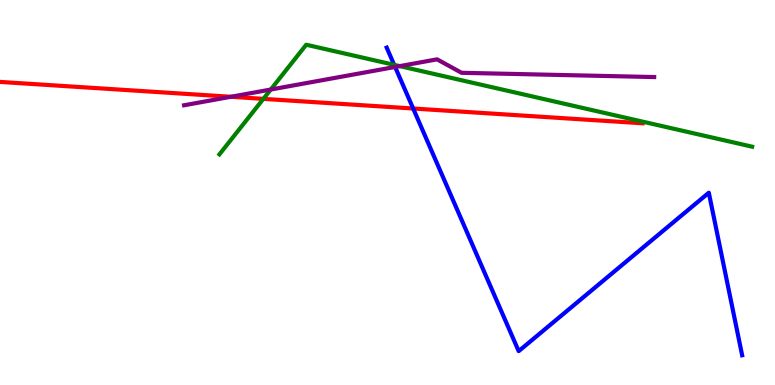[{'lines': ['blue', 'red'], 'intersections': [{'x': 5.33, 'y': 7.18}]}, {'lines': ['green', 'red'], 'intersections': [{'x': 3.4, 'y': 7.43}]}, {'lines': ['purple', 'red'], 'intersections': [{'x': 2.98, 'y': 7.49}]}, {'lines': ['blue', 'green'], 'intersections': [{'x': 5.09, 'y': 8.32}]}, {'lines': ['blue', 'purple'], 'intersections': [{'x': 5.1, 'y': 8.26}]}, {'lines': ['green', 'purple'], 'intersections': [{'x': 3.49, 'y': 7.67}, {'x': 5.16, 'y': 8.28}]}]